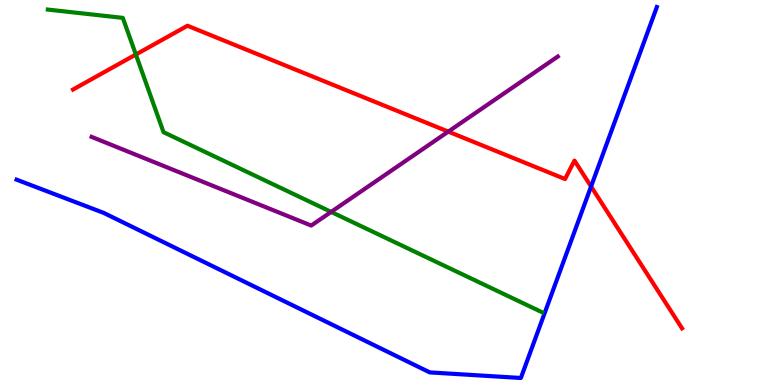[{'lines': ['blue', 'red'], 'intersections': [{'x': 7.63, 'y': 5.16}]}, {'lines': ['green', 'red'], 'intersections': [{'x': 1.75, 'y': 8.58}]}, {'lines': ['purple', 'red'], 'intersections': [{'x': 5.78, 'y': 6.58}]}, {'lines': ['blue', 'green'], 'intersections': []}, {'lines': ['blue', 'purple'], 'intersections': []}, {'lines': ['green', 'purple'], 'intersections': [{'x': 4.27, 'y': 4.5}]}]